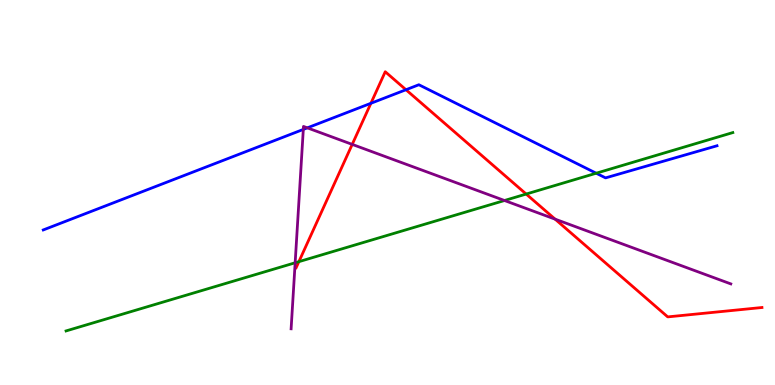[{'lines': ['blue', 'red'], 'intersections': [{'x': 4.79, 'y': 7.32}, {'x': 5.24, 'y': 7.67}]}, {'lines': ['green', 'red'], 'intersections': [{'x': 3.86, 'y': 3.2}, {'x': 6.79, 'y': 4.96}]}, {'lines': ['purple', 'red'], 'intersections': [{'x': 4.54, 'y': 6.25}, {'x': 7.16, 'y': 4.31}]}, {'lines': ['blue', 'green'], 'intersections': [{'x': 7.69, 'y': 5.5}]}, {'lines': ['blue', 'purple'], 'intersections': [{'x': 3.91, 'y': 6.64}, {'x': 3.97, 'y': 6.68}]}, {'lines': ['green', 'purple'], 'intersections': [{'x': 3.81, 'y': 3.17}, {'x': 6.51, 'y': 4.79}]}]